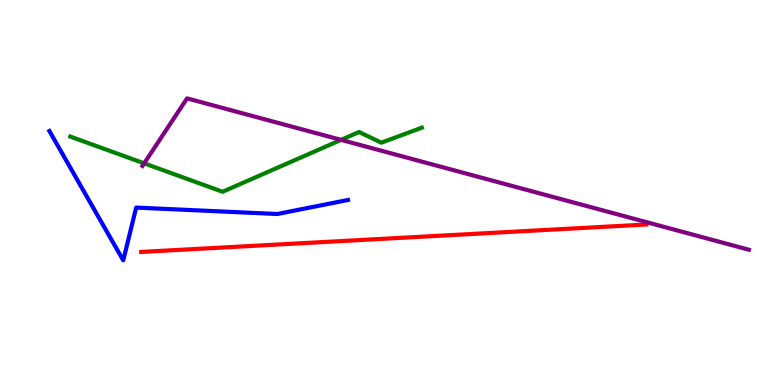[{'lines': ['blue', 'red'], 'intersections': []}, {'lines': ['green', 'red'], 'intersections': []}, {'lines': ['purple', 'red'], 'intersections': []}, {'lines': ['blue', 'green'], 'intersections': []}, {'lines': ['blue', 'purple'], 'intersections': []}, {'lines': ['green', 'purple'], 'intersections': [{'x': 1.86, 'y': 5.76}, {'x': 4.4, 'y': 6.37}]}]